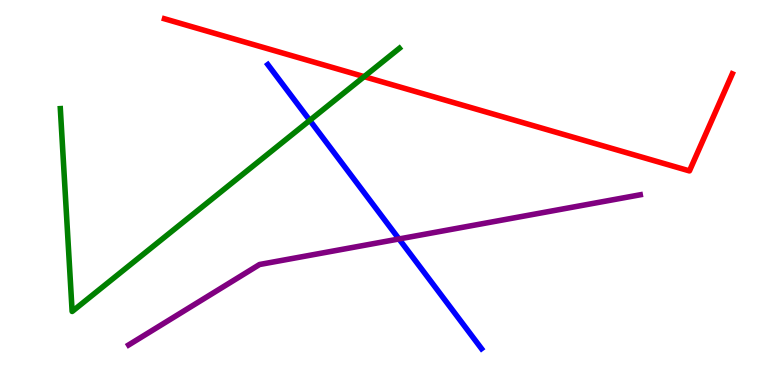[{'lines': ['blue', 'red'], 'intersections': []}, {'lines': ['green', 'red'], 'intersections': [{'x': 4.7, 'y': 8.01}]}, {'lines': ['purple', 'red'], 'intersections': []}, {'lines': ['blue', 'green'], 'intersections': [{'x': 4.0, 'y': 6.87}]}, {'lines': ['blue', 'purple'], 'intersections': [{'x': 5.15, 'y': 3.79}]}, {'lines': ['green', 'purple'], 'intersections': []}]